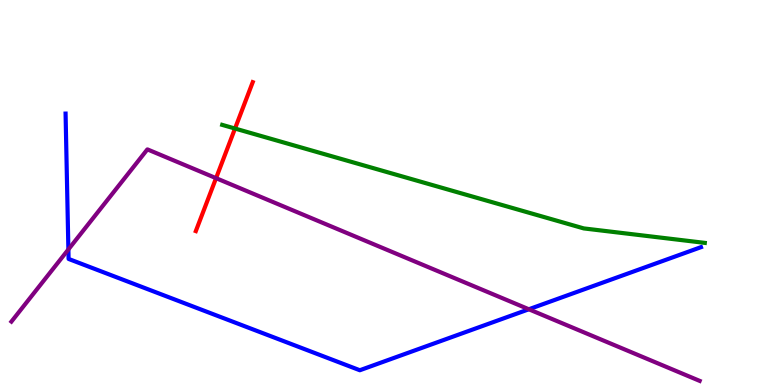[{'lines': ['blue', 'red'], 'intersections': []}, {'lines': ['green', 'red'], 'intersections': [{'x': 3.03, 'y': 6.66}]}, {'lines': ['purple', 'red'], 'intersections': [{'x': 2.79, 'y': 5.37}]}, {'lines': ['blue', 'green'], 'intersections': []}, {'lines': ['blue', 'purple'], 'intersections': [{'x': 0.882, 'y': 3.52}, {'x': 6.82, 'y': 1.97}]}, {'lines': ['green', 'purple'], 'intersections': []}]